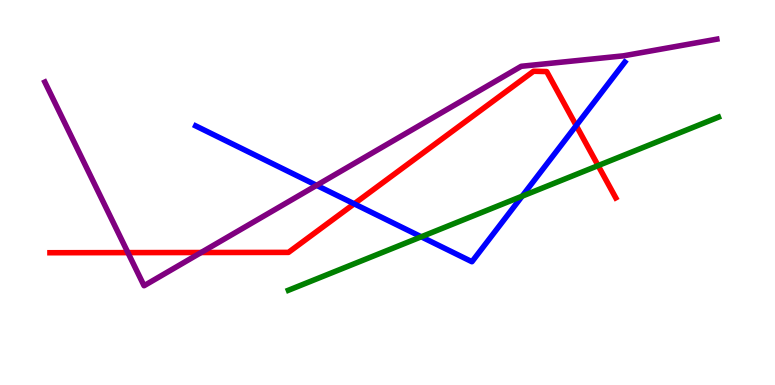[{'lines': ['blue', 'red'], 'intersections': [{'x': 4.57, 'y': 4.71}, {'x': 7.44, 'y': 6.74}]}, {'lines': ['green', 'red'], 'intersections': [{'x': 7.72, 'y': 5.7}]}, {'lines': ['purple', 'red'], 'intersections': [{'x': 1.65, 'y': 3.44}, {'x': 2.6, 'y': 3.44}]}, {'lines': ['blue', 'green'], 'intersections': [{'x': 5.44, 'y': 3.85}, {'x': 6.74, 'y': 4.9}]}, {'lines': ['blue', 'purple'], 'intersections': [{'x': 4.09, 'y': 5.19}]}, {'lines': ['green', 'purple'], 'intersections': []}]